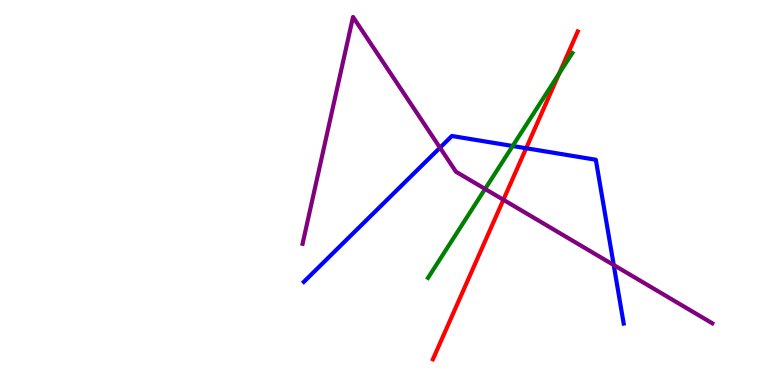[{'lines': ['blue', 'red'], 'intersections': [{'x': 6.79, 'y': 6.15}]}, {'lines': ['green', 'red'], 'intersections': [{'x': 7.21, 'y': 8.09}]}, {'lines': ['purple', 'red'], 'intersections': [{'x': 6.5, 'y': 4.81}]}, {'lines': ['blue', 'green'], 'intersections': [{'x': 6.61, 'y': 6.21}]}, {'lines': ['blue', 'purple'], 'intersections': [{'x': 5.68, 'y': 6.16}, {'x': 7.92, 'y': 3.12}]}, {'lines': ['green', 'purple'], 'intersections': [{'x': 6.26, 'y': 5.09}]}]